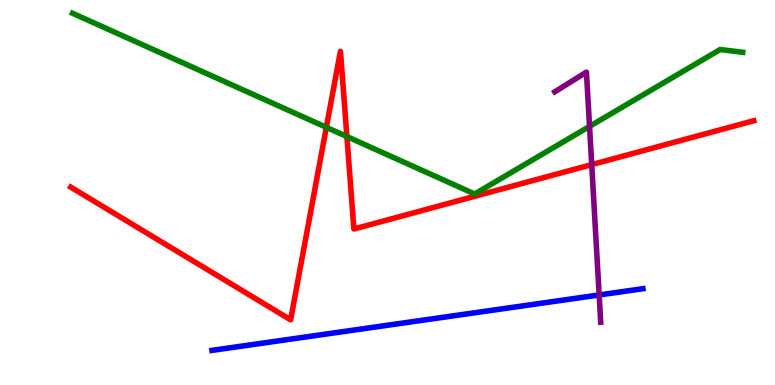[{'lines': ['blue', 'red'], 'intersections': []}, {'lines': ['green', 'red'], 'intersections': [{'x': 4.21, 'y': 6.69}, {'x': 4.48, 'y': 6.45}]}, {'lines': ['purple', 'red'], 'intersections': [{'x': 7.64, 'y': 5.72}]}, {'lines': ['blue', 'green'], 'intersections': []}, {'lines': ['blue', 'purple'], 'intersections': [{'x': 7.73, 'y': 2.34}]}, {'lines': ['green', 'purple'], 'intersections': [{'x': 7.61, 'y': 6.72}]}]